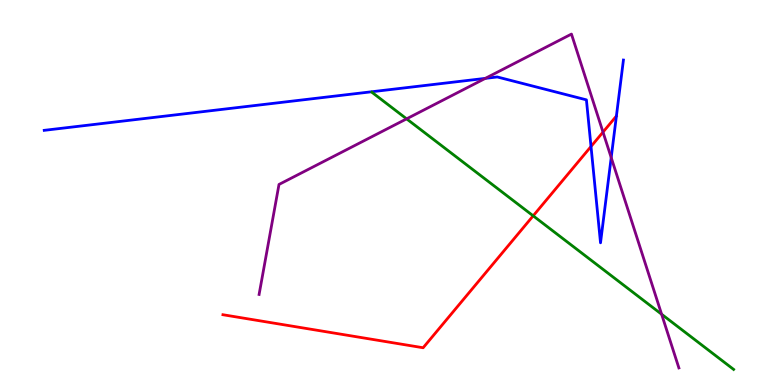[{'lines': ['blue', 'red'], 'intersections': [{'x': 7.63, 'y': 6.2}]}, {'lines': ['green', 'red'], 'intersections': [{'x': 6.88, 'y': 4.39}]}, {'lines': ['purple', 'red'], 'intersections': [{'x': 7.78, 'y': 6.57}]}, {'lines': ['blue', 'green'], 'intersections': []}, {'lines': ['blue', 'purple'], 'intersections': [{'x': 6.26, 'y': 7.96}, {'x': 7.89, 'y': 5.91}]}, {'lines': ['green', 'purple'], 'intersections': [{'x': 5.25, 'y': 6.91}, {'x': 8.54, 'y': 1.84}]}]